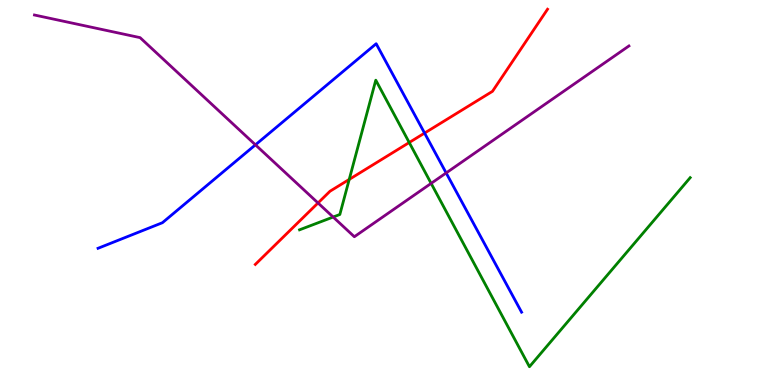[{'lines': ['blue', 'red'], 'intersections': [{'x': 5.48, 'y': 6.54}]}, {'lines': ['green', 'red'], 'intersections': [{'x': 4.51, 'y': 5.34}, {'x': 5.28, 'y': 6.3}]}, {'lines': ['purple', 'red'], 'intersections': [{'x': 4.1, 'y': 4.73}]}, {'lines': ['blue', 'green'], 'intersections': []}, {'lines': ['blue', 'purple'], 'intersections': [{'x': 3.3, 'y': 6.24}, {'x': 5.76, 'y': 5.51}]}, {'lines': ['green', 'purple'], 'intersections': [{'x': 4.3, 'y': 4.36}, {'x': 5.56, 'y': 5.24}]}]